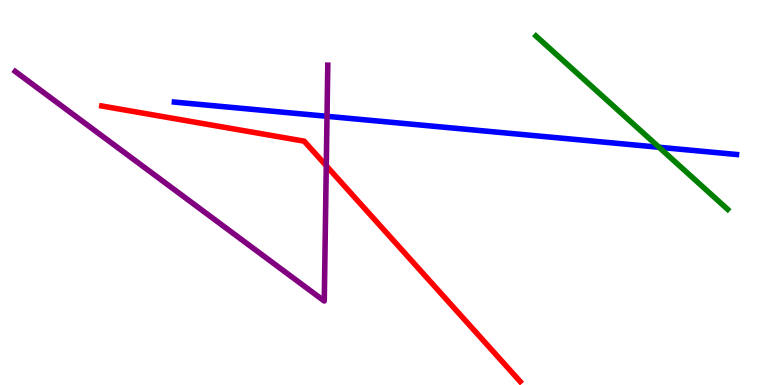[{'lines': ['blue', 'red'], 'intersections': []}, {'lines': ['green', 'red'], 'intersections': []}, {'lines': ['purple', 'red'], 'intersections': [{'x': 4.21, 'y': 5.69}]}, {'lines': ['blue', 'green'], 'intersections': [{'x': 8.5, 'y': 6.18}]}, {'lines': ['blue', 'purple'], 'intersections': [{'x': 4.22, 'y': 6.98}]}, {'lines': ['green', 'purple'], 'intersections': []}]